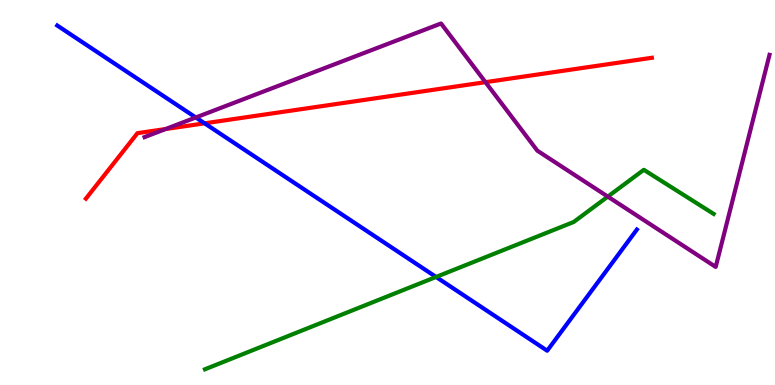[{'lines': ['blue', 'red'], 'intersections': [{'x': 2.64, 'y': 6.8}]}, {'lines': ['green', 'red'], 'intersections': []}, {'lines': ['purple', 'red'], 'intersections': [{'x': 2.14, 'y': 6.65}, {'x': 6.26, 'y': 7.87}]}, {'lines': ['blue', 'green'], 'intersections': [{'x': 5.63, 'y': 2.81}]}, {'lines': ['blue', 'purple'], 'intersections': [{'x': 2.53, 'y': 6.95}]}, {'lines': ['green', 'purple'], 'intersections': [{'x': 7.84, 'y': 4.89}]}]